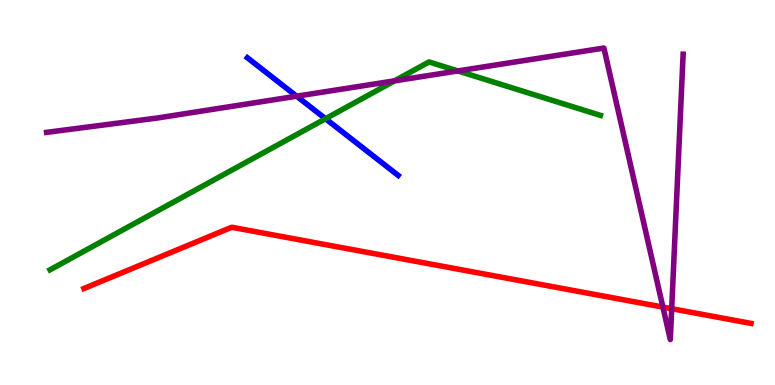[{'lines': ['blue', 'red'], 'intersections': []}, {'lines': ['green', 'red'], 'intersections': []}, {'lines': ['purple', 'red'], 'intersections': [{'x': 8.55, 'y': 2.02}, {'x': 8.67, 'y': 1.98}]}, {'lines': ['blue', 'green'], 'intersections': [{'x': 4.2, 'y': 6.92}]}, {'lines': ['blue', 'purple'], 'intersections': [{'x': 3.83, 'y': 7.5}]}, {'lines': ['green', 'purple'], 'intersections': [{'x': 5.09, 'y': 7.9}, {'x': 5.91, 'y': 8.16}]}]